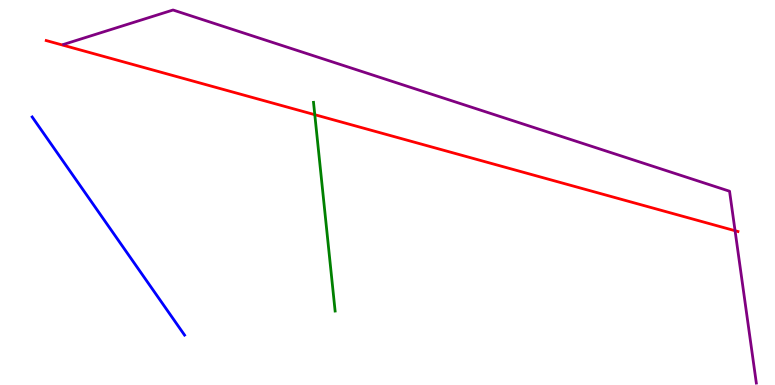[{'lines': ['blue', 'red'], 'intersections': []}, {'lines': ['green', 'red'], 'intersections': [{'x': 4.06, 'y': 7.02}]}, {'lines': ['purple', 'red'], 'intersections': [{'x': 9.48, 'y': 4.01}]}, {'lines': ['blue', 'green'], 'intersections': []}, {'lines': ['blue', 'purple'], 'intersections': []}, {'lines': ['green', 'purple'], 'intersections': []}]